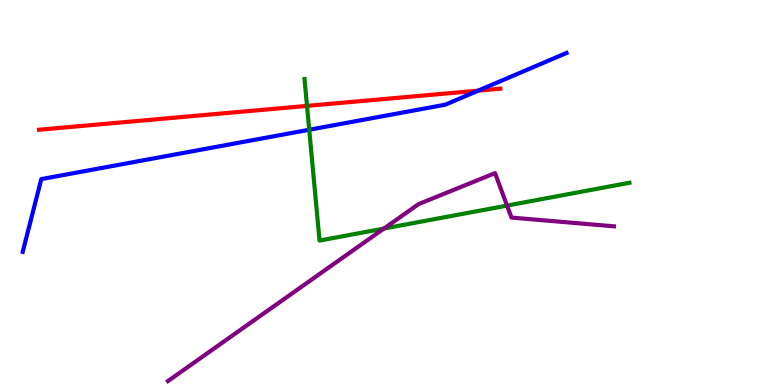[{'lines': ['blue', 'red'], 'intersections': [{'x': 6.17, 'y': 7.65}]}, {'lines': ['green', 'red'], 'intersections': [{'x': 3.96, 'y': 7.25}]}, {'lines': ['purple', 'red'], 'intersections': []}, {'lines': ['blue', 'green'], 'intersections': [{'x': 3.99, 'y': 6.63}]}, {'lines': ['blue', 'purple'], 'intersections': []}, {'lines': ['green', 'purple'], 'intersections': [{'x': 4.95, 'y': 4.06}, {'x': 6.54, 'y': 4.66}]}]